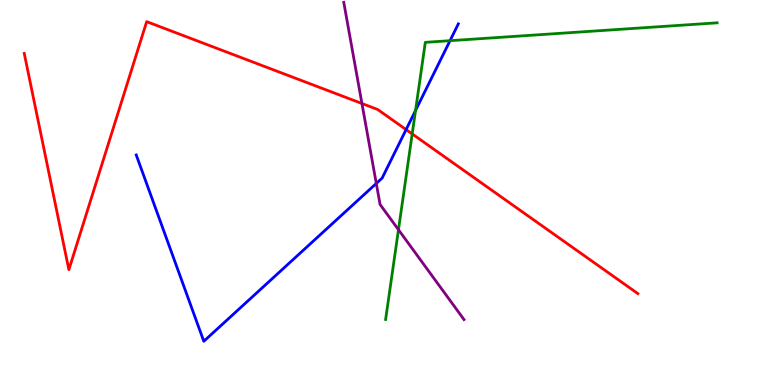[{'lines': ['blue', 'red'], 'intersections': [{'x': 5.24, 'y': 6.63}]}, {'lines': ['green', 'red'], 'intersections': [{'x': 5.32, 'y': 6.52}]}, {'lines': ['purple', 'red'], 'intersections': [{'x': 4.67, 'y': 7.31}]}, {'lines': ['blue', 'green'], 'intersections': [{'x': 5.36, 'y': 7.13}, {'x': 5.81, 'y': 8.94}]}, {'lines': ['blue', 'purple'], 'intersections': [{'x': 4.86, 'y': 5.24}]}, {'lines': ['green', 'purple'], 'intersections': [{'x': 5.14, 'y': 4.03}]}]